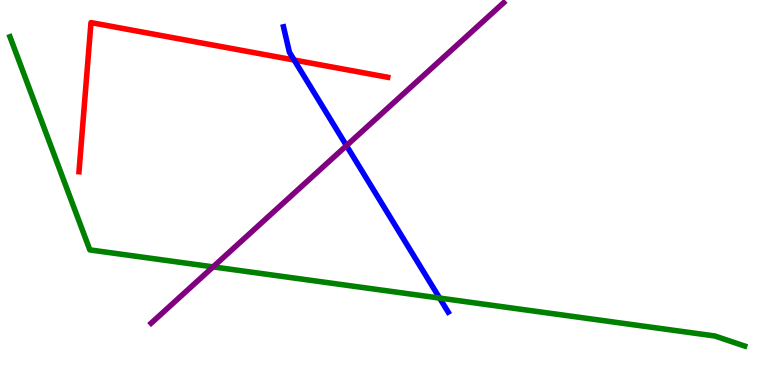[{'lines': ['blue', 'red'], 'intersections': [{'x': 3.8, 'y': 8.44}]}, {'lines': ['green', 'red'], 'intersections': []}, {'lines': ['purple', 'red'], 'intersections': []}, {'lines': ['blue', 'green'], 'intersections': [{'x': 5.67, 'y': 2.26}]}, {'lines': ['blue', 'purple'], 'intersections': [{'x': 4.47, 'y': 6.22}]}, {'lines': ['green', 'purple'], 'intersections': [{'x': 2.75, 'y': 3.07}]}]